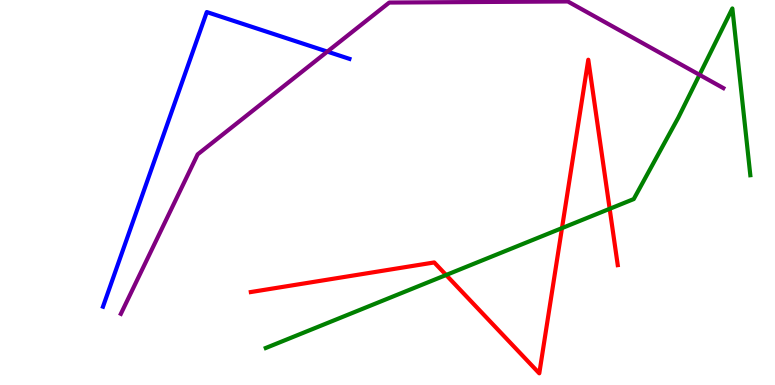[{'lines': ['blue', 'red'], 'intersections': []}, {'lines': ['green', 'red'], 'intersections': [{'x': 5.76, 'y': 2.86}, {'x': 7.25, 'y': 4.08}, {'x': 7.87, 'y': 4.58}]}, {'lines': ['purple', 'red'], 'intersections': []}, {'lines': ['blue', 'green'], 'intersections': []}, {'lines': ['blue', 'purple'], 'intersections': [{'x': 4.22, 'y': 8.66}]}, {'lines': ['green', 'purple'], 'intersections': [{'x': 9.03, 'y': 8.06}]}]